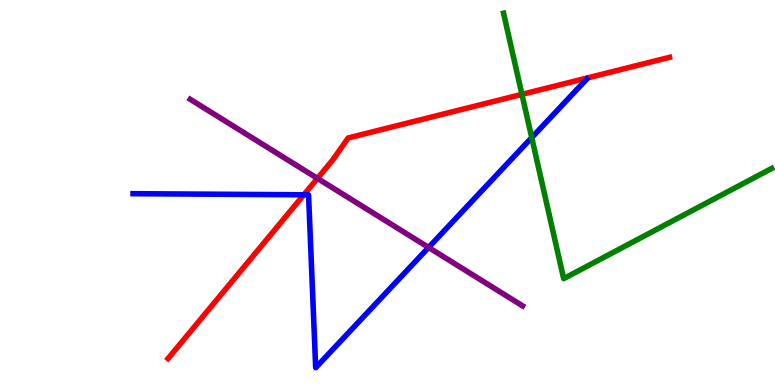[{'lines': ['blue', 'red'], 'intersections': [{'x': 3.92, 'y': 4.94}]}, {'lines': ['green', 'red'], 'intersections': [{'x': 6.73, 'y': 7.55}]}, {'lines': ['purple', 'red'], 'intersections': [{'x': 4.1, 'y': 5.37}]}, {'lines': ['blue', 'green'], 'intersections': [{'x': 6.86, 'y': 6.43}]}, {'lines': ['blue', 'purple'], 'intersections': [{'x': 5.53, 'y': 3.57}]}, {'lines': ['green', 'purple'], 'intersections': []}]